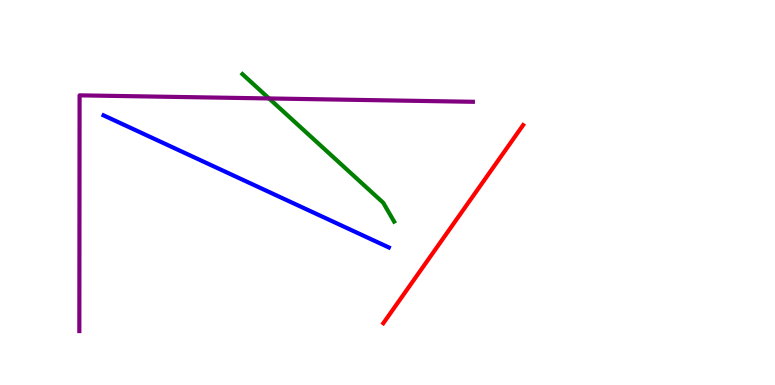[{'lines': ['blue', 'red'], 'intersections': []}, {'lines': ['green', 'red'], 'intersections': []}, {'lines': ['purple', 'red'], 'intersections': []}, {'lines': ['blue', 'green'], 'intersections': []}, {'lines': ['blue', 'purple'], 'intersections': []}, {'lines': ['green', 'purple'], 'intersections': [{'x': 3.47, 'y': 7.44}]}]